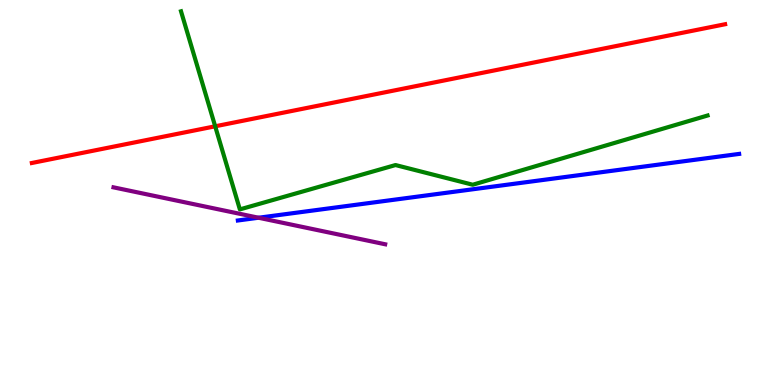[{'lines': ['blue', 'red'], 'intersections': []}, {'lines': ['green', 'red'], 'intersections': [{'x': 2.78, 'y': 6.72}]}, {'lines': ['purple', 'red'], 'intersections': []}, {'lines': ['blue', 'green'], 'intersections': []}, {'lines': ['blue', 'purple'], 'intersections': [{'x': 3.34, 'y': 4.34}]}, {'lines': ['green', 'purple'], 'intersections': []}]